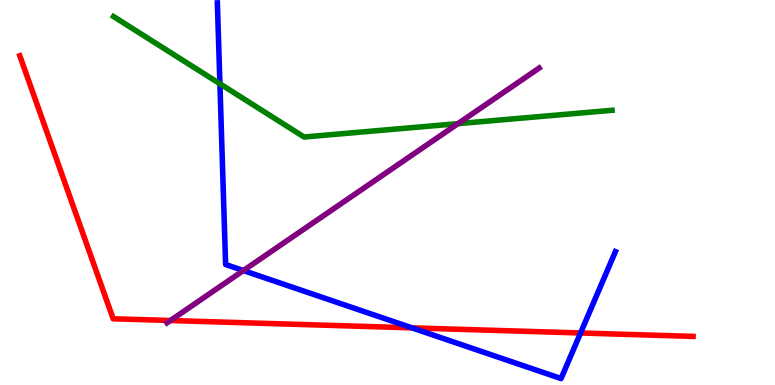[{'lines': ['blue', 'red'], 'intersections': [{'x': 5.32, 'y': 1.48}, {'x': 7.49, 'y': 1.35}]}, {'lines': ['green', 'red'], 'intersections': []}, {'lines': ['purple', 'red'], 'intersections': [{'x': 2.2, 'y': 1.67}]}, {'lines': ['blue', 'green'], 'intersections': [{'x': 2.84, 'y': 7.82}]}, {'lines': ['blue', 'purple'], 'intersections': [{'x': 3.14, 'y': 2.97}]}, {'lines': ['green', 'purple'], 'intersections': [{'x': 5.91, 'y': 6.79}]}]